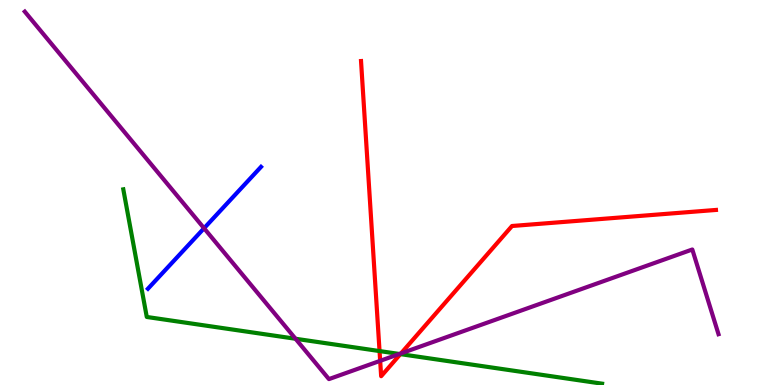[{'lines': ['blue', 'red'], 'intersections': []}, {'lines': ['green', 'red'], 'intersections': [{'x': 4.9, 'y': 0.881}, {'x': 5.17, 'y': 0.802}]}, {'lines': ['purple', 'red'], 'intersections': [{'x': 4.91, 'y': 0.628}, {'x': 5.17, 'y': 0.821}]}, {'lines': ['blue', 'green'], 'intersections': []}, {'lines': ['blue', 'purple'], 'intersections': [{'x': 2.63, 'y': 4.07}]}, {'lines': ['green', 'purple'], 'intersections': [{'x': 3.81, 'y': 1.2}, {'x': 5.15, 'y': 0.806}]}]